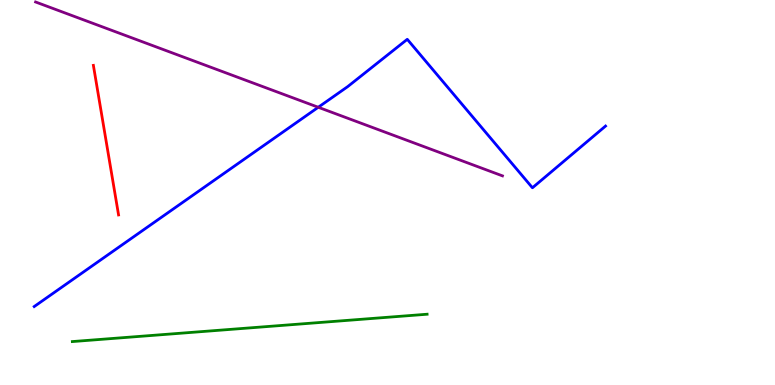[{'lines': ['blue', 'red'], 'intersections': []}, {'lines': ['green', 'red'], 'intersections': []}, {'lines': ['purple', 'red'], 'intersections': []}, {'lines': ['blue', 'green'], 'intersections': []}, {'lines': ['blue', 'purple'], 'intersections': [{'x': 4.11, 'y': 7.21}]}, {'lines': ['green', 'purple'], 'intersections': []}]